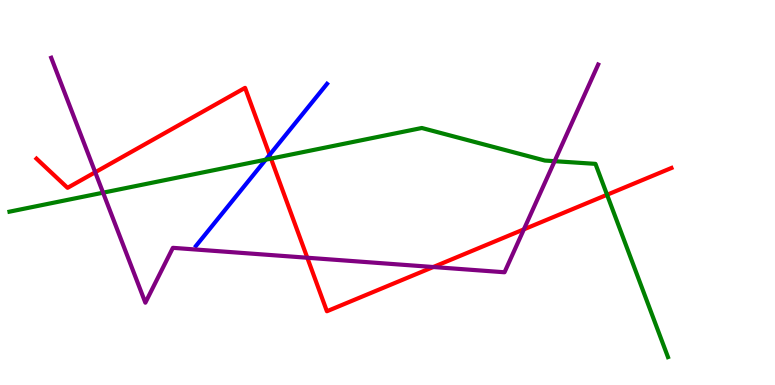[{'lines': ['blue', 'red'], 'intersections': [{'x': 3.48, 'y': 5.98}]}, {'lines': ['green', 'red'], 'intersections': [{'x': 3.5, 'y': 5.88}, {'x': 7.83, 'y': 4.94}]}, {'lines': ['purple', 'red'], 'intersections': [{'x': 1.23, 'y': 5.53}, {'x': 3.97, 'y': 3.31}, {'x': 5.59, 'y': 3.06}, {'x': 6.76, 'y': 4.04}]}, {'lines': ['blue', 'green'], 'intersections': [{'x': 3.43, 'y': 5.85}]}, {'lines': ['blue', 'purple'], 'intersections': []}, {'lines': ['green', 'purple'], 'intersections': [{'x': 1.33, 'y': 5.0}, {'x': 7.16, 'y': 5.81}]}]